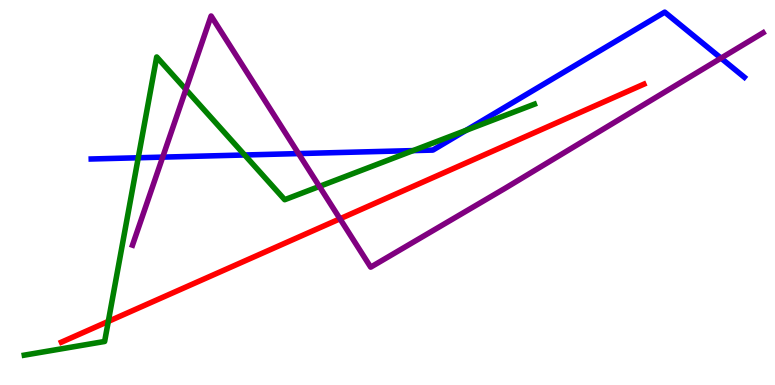[{'lines': ['blue', 'red'], 'intersections': []}, {'lines': ['green', 'red'], 'intersections': [{'x': 1.4, 'y': 1.65}]}, {'lines': ['purple', 'red'], 'intersections': [{'x': 4.39, 'y': 4.32}]}, {'lines': ['blue', 'green'], 'intersections': [{'x': 1.78, 'y': 5.9}, {'x': 3.16, 'y': 5.97}, {'x': 5.33, 'y': 6.09}, {'x': 6.01, 'y': 6.62}]}, {'lines': ['blue', 'purple'], 'intersections': [{'x': 2.1, 'y': 5.92}, {'x': 3.85, 'y': 6.01}, {'x': 9.3, 'y': 8.49}]}, {'lines': ['green', 'purple'], 'intersections': [{'x': 2.4, 'y': 7.68}, {'x': 4.12, 'y': 5.16}]}]